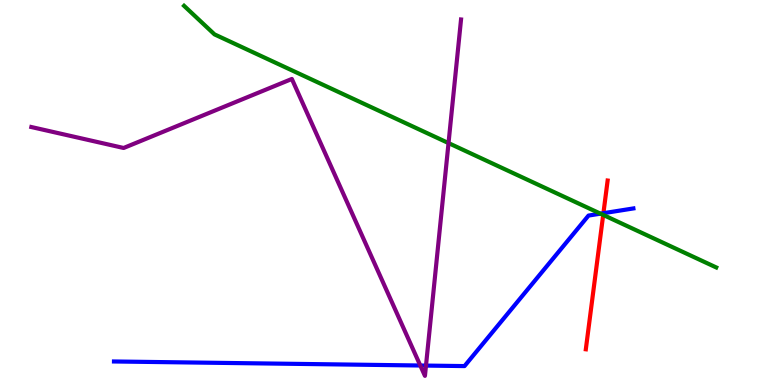[{'lines': ['blue', 'red'], 'intersections': [{'x': 7.79, 'y': 4.46}]}, {'lines': ['green', 'red'], 'intersections': [{'x': 7.78, 'y': 4.42}]}, {'lines': ['purple', 'red'], 'intersections': []}, {'lines': ['blue', 'green'], 'intersections': [{'x': 7.75, 'y': 4.45}]}, {'lines': ['blue', 'purple'], 'intersections': [{'x': 5.42, 'y': 0.506}, {'x': 5.5, 'y': 0.505}]}, {'lines': ['green', 'purple'], 'intersections': [{'x': 5.79, 'y': 6.28}]}]